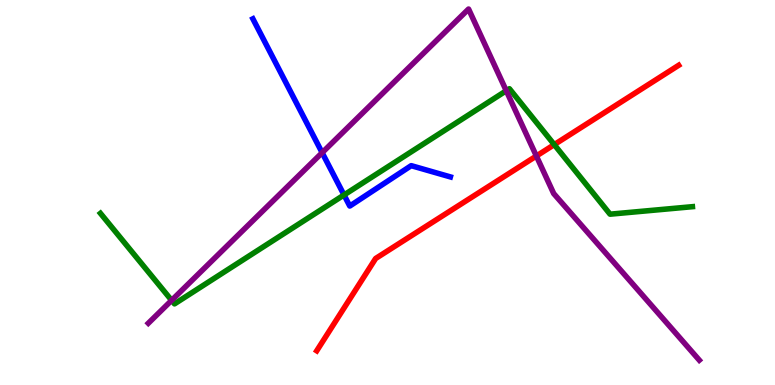[{'lines': ['blue', 'red'], 'intersections': []}, {'lines': ['green', 'red'], 'intersections': [{'x': 7.15, 'y': 6.24}]}, {'lines': ['purple', 'red'], 'intersections': [{'x': 6.92, 'y': 5.95}]}, {'lines': ['blue', 'green'], 'intersections': [{'x': 4.44, 'y': 4.94}]}, {'lines': ['blue', 'purple'], 'intersections': [{'x': 4.16, 'y': 6.03}]}, {'lines': ['green', 'purple'], 'intersections': [{'x': 2.21, 'y': 2.2}, {'x': 6.53, 'y': 7.64}]}]